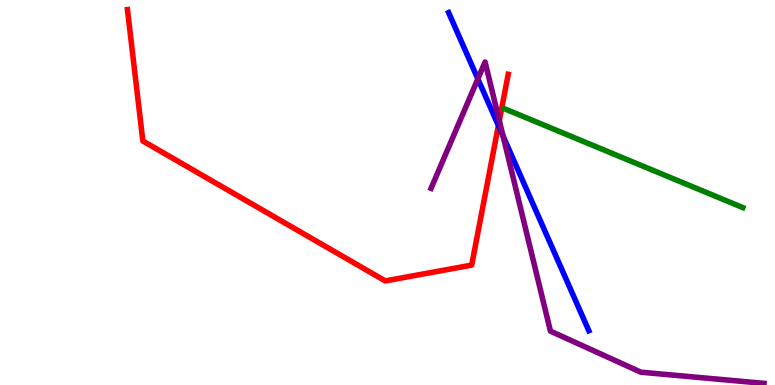[{'lines': ['blue', 'red'], 'intersections': [{'x': 6.43, 'y': 6.74}]}, {'lines': ['green', 'red'], 'intersections': []}, {'lines': ['purple', 'red'], 'intersections': [{'x': 6.44, 'y': 6.87}]}, {'lines': ['blue', 'green'], 'intersections': []}, {'lines': ['blue', 'purple'], 'intersections': [{'x': 6.17, 'y': 7.95}, {'x': 6.49, 'y': 6.46}]}, {'lines': ['green', 'purple'], 'intersections': []}]